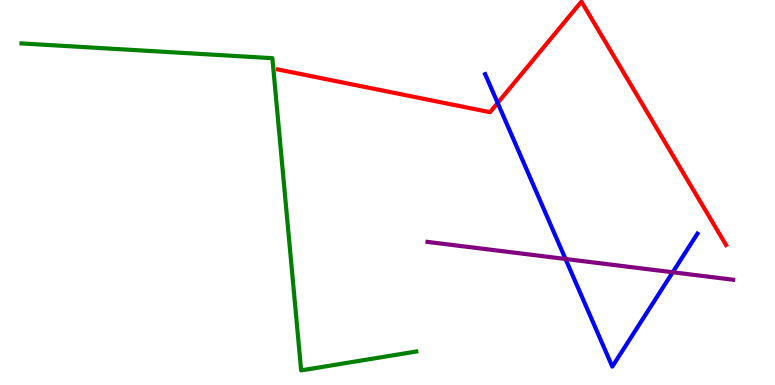[{'lines': ['blue', 'red'], 'intersections': [{'x': 6.42, 'y': 7.33}]}, {'lines': ['green', 'red'], 'intersections': []}, {'lines': ['purple', 'red'], 'intersections': []}, {'lines': ['blue', 'green'], 'intersections': []}, {'lines': ['blue', 'purple'], 'intersections': [{'x': 7.3, 'y': 3.27}, {'x': 8.68, 'y': 2.93}]}, {'lines': ['green', 'purple'], 'intersections': []}]